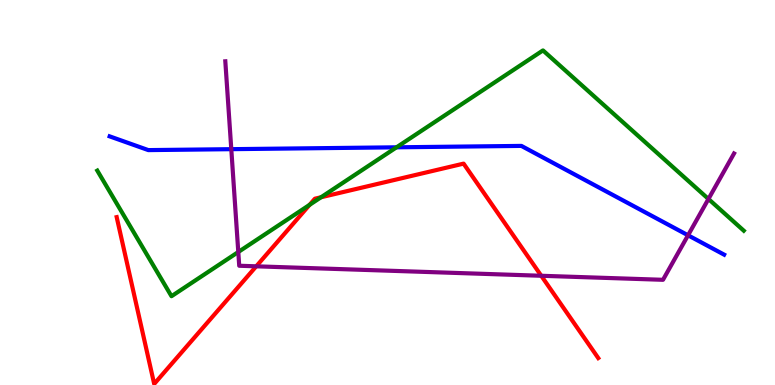[{'lines': ['blue', 'red'], 'intersections': []}, {'lines': ['green', 'red'], 'intersections': [{'x': 3.99, 'y': 4.68}, {'x': 4.14, 'y': 4.88}]}, {'lines': ['purple', 'red'], 'intersections': [{'x': 3.31, 'y': 3.08}, {'x': 6.98, 'y': 2.84}]}, {'lines': ['blue', 'green'], 'intersections': [{'x': 5.12, 'y': 6.17}]}, {'lines': ['blue', 'purple'], 'intersections': [{'x': 2.98, 'y': 6.13}, {'x': 8.88, 'y': 3.89}]}, {'lines': ['green', 'purple'], 'intersections': [{'x': 3.07, 'y': 3.45}, {'x': 9.14, 'y': 4.83}]}]